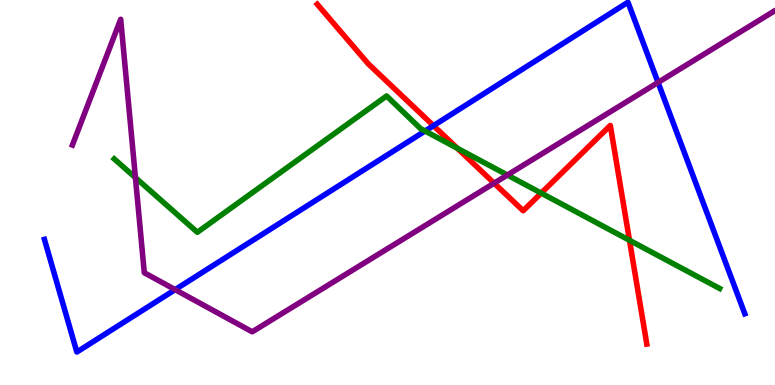[{'lines': ['blue', 'red'], 'intersections': [{'x': 5.59, 'y': 6.74}]}, {'lines': ['green', 'red'], 'intersections': [{'x': 5.9, 'y': 6.15}, {'x': 6.98, 'y': 4.98}, {'x': 8.12, 'y': 3.76}]}, {'lines': ['purple', 'red'], 'intersections': [{'x': 6.38, 'y': 5.24}]}, {'lines': ['blue', 'green'], 'intersections': [{'x': 5.48, 'y': 6.6}]}, {'lines': ['blue', 'purple'], 'intersections': [{'x': 2.26, 'y': 2.48}, {'x': 8.49, 'y': 7.86}]}, {'lines': ['green', 'purple'], 'intersections': [{'x': 1.75, 'y': 5.39}, {'x': 6.55, 'y': 5.45}]}]